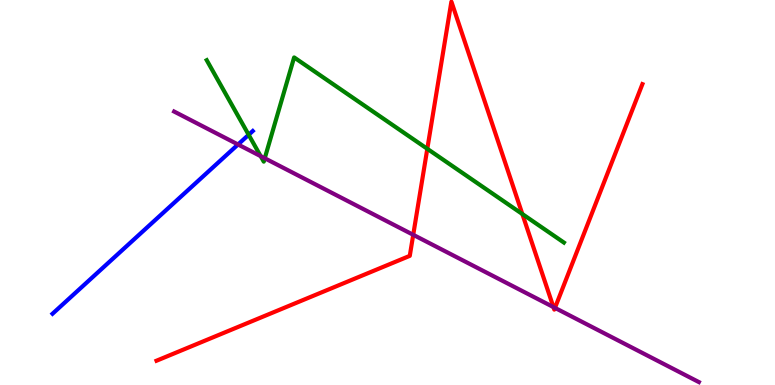[{'lines': ['blue', 'red'], 'intersections': []}, {'lines': ['green', 'red'], 'intersections': [{'x': 5.51, 'y': 6.13}, {'x': 6.74, 'y': 4.44}]}, {'lines': ['purple', 'red'], 'intersections': [{'x': 5.33, 'y': 3.9}, {'x': 7.14, 'y': 2.02}, {'x': 7.16, 'y': 2.0}]}, {'lines': ['blue', 'green'], 'intersections': [{'x': 3.21, 'y': 6.5}]}, {'lines': ['blue', 'purple'], 'intersections': [{'x': 3.07, 'y': 6.25}]}, {'lines': ['green', 'purple'], 'intersections': [{'x': 3.36, 'y': 5.94}, {'x': 3.42, 'y': 5.89}]}]